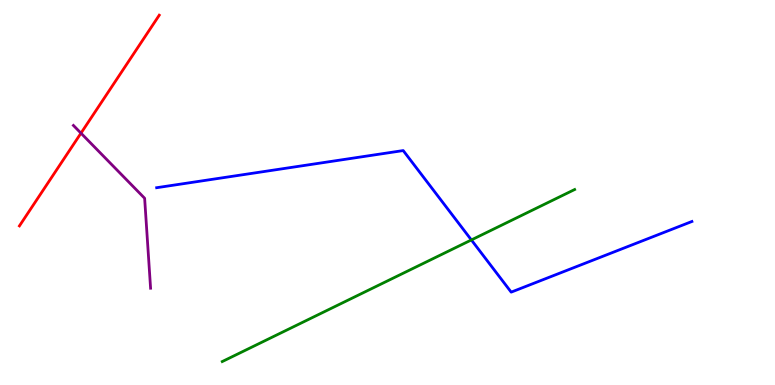[{'lines': ['blue', 'red'], 'intersections': []}, {'lines': ['green', 'red'], 'intersections': []}, {'lines': ['purple', 'red'], 'intersections': [{'x': 1.04, 'y': 6.54}]}, {'lines': ['blue', 'green'], 'intersections': [{'x': 6.08, 'y': 3.77}]}, {'lines': ['blue', 'purple'], 'intersections': []}, {'lines': ['green', 'purple'], 'intersections': []}]